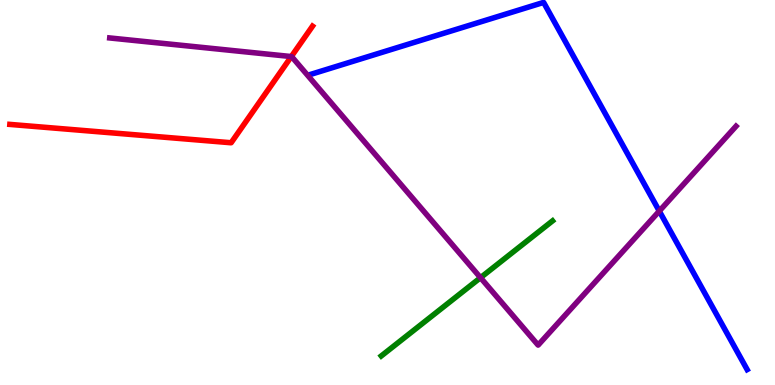[{'lines': ['blue', 'red'], 'intersections': []}, {'lines': ['green', 'red'], 'intersections': []}, {'lines': ['purple', 'red'], 'intersections': [{'x': 3.76, 'y': 8.53}]}, {'lines': ['blue', 'green'], 'intersections': []}, {'lines': ['blue', 'purple'], 'intersections': [{'x': 8.51, 'y': 4.52}]}, {'lines': ['green', 'purple'], 'intersections': [{'x': 6.2, 'y': 2.79}]}]